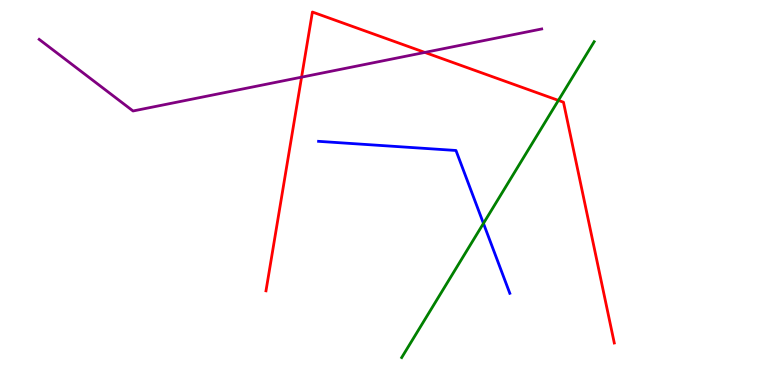[{'lines': ['blue', 'red'], 'intersections': []}, {'lines': ['green', 'red'], 'intersections': [{'x': 7.21, 'y': 7.39}]}, {'lines': ['purple', 'red'], 'intersections': [{'x': 3.89, 'y': 8.0}, {'x': 5.48, 'y': 8.64}]}, {'lines': ['blue', 'green'], 'intersections': [{'x': 6.24, 'y': 4.2}]}, {'lines': ['blue', 'purple'], 'intersections': []}, {'lines': ['green', 'purple'], 'intersections': []}]